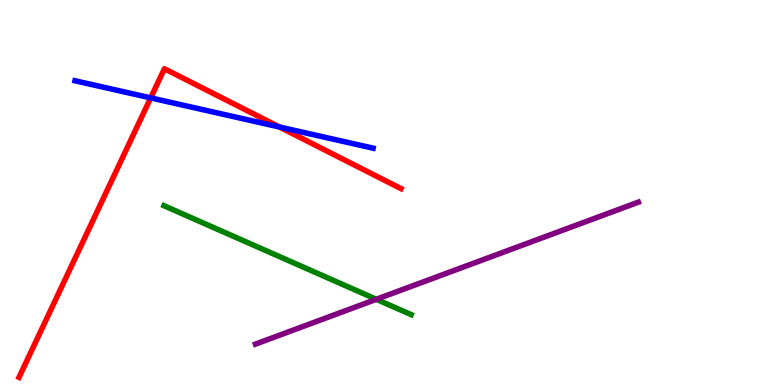[{'lines': ['blue', 'red'], 'intersections': [{'x': 1.94, 'y': 7.46}, {'x': 3.61, 'y': 6.7}]}, {'lines': ['green', 'red'], 'intersections': []}, {'lines': ['purple', 'red'], 'intersections': []}, {'lines': ['blue', 'green'], 'intersections': []}, {'lines': ['blue', 'purple'], 'intersections': []}, {'lines': ['green', 'purple'], 'intersections': [{'x': 4.86, 'y': 2.23}]}]